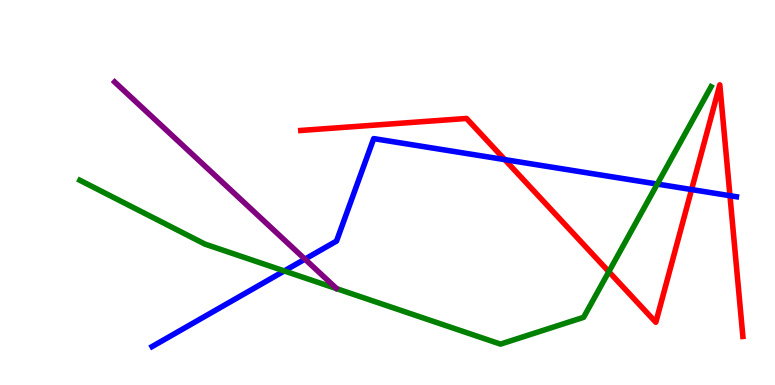[{'lines': ['blue', 'red'], 'intersections': [{'x': 6.51, 'y': 5.85}, {'x': 8.92, 'y': 5.08}, {'x': 9.42, 'y': 4.92}]}, {'lines': ['green', 'red'], 'intersections': [{'x': 7.86, 'y': 2.94}]}, {'lines': ['purple', 'red'], 'intersections': []}, {'lines': ['blue', 'green'], 'intersections': [{'x': 3.67, 'y': 2.96}, {'x': 8.48, 'y': 5.22}]}, {'lines': ['blue', 'purple'], 'intersections': [{'x': 3.93, 'y': 3.27}]}, {'lines': ['green', 'purple'], 'intersections': []}]